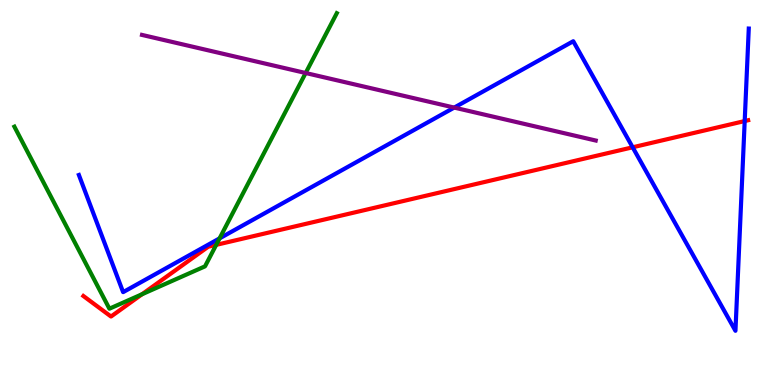[{'lines': ['blue', 'red'], 'intersections': [{'x': 8.16, 'y': 6.17}, {'x': 9.61, 'y': 6.86}]}, {'lines': ['green', 'red'], 'intersections': [{'x': 1.83, 'y': 2.36}, {'x': 2.79, 'y': 3.64}]}, {'lines': ['purple', 'red'], 'intersections': []}, {'lines': ['blue', 'green'], 'intersections': [{'x': 2.83, 'y': 3.81}]}, {'lines': ['blue', 'purple'], 'intersections': [{'x': 5.86, 'y': 7.21}]}, {'lines': ['green', 'purple'], 'intersections': [{'x': 3.94, 'y': 8.1}]}]